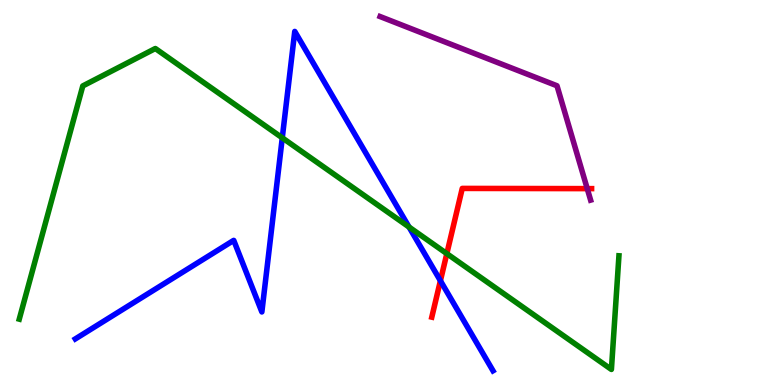[{'lines': ['blue', 'red'], 'intersections': [{'x': 5.68, 'y': 2.71}]}, {'lines': ['green', 'red'], 'intersections': [{'x': 5.77, 'y': 3.41}]}, {'lines': ['purple', 'red'], 'intersections': [{'x': 7.58, 'y': 5.1}]}, {'lines': ['blue', 'green'], 'intersections': [{'x': 3.64, 'y': 6.42}, {'x': 5.28, 'y': 4.1}]}, {'lines': ['blue', 'purple'], 'intersections': []}, {'lines': ['green', 'purple'], 'intersections': []}]